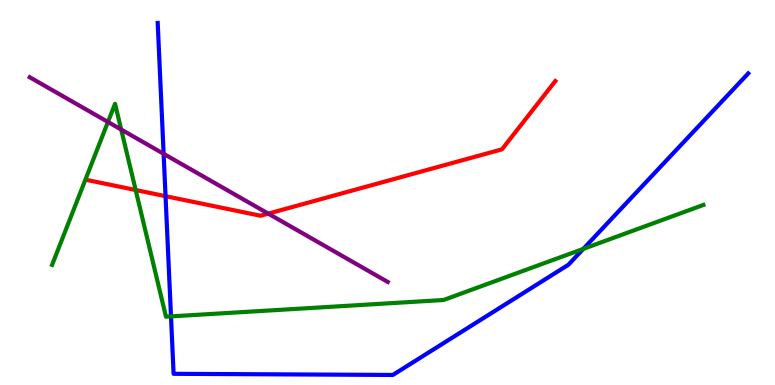[{'lines': ['blue', 'red'], 'intersections': [{'x': 2.14, 'y': 4.9}]}, {'lines': ['green', 'red'], 'intersections': [{'x': 1.75, 'y': 5.06}]}, {'lines': ['purple', 'red'], 'intersections': [{'x': 3.46, 'y': 4.45}]}, {'lines': ['blue', 'green'], 'intersections': [{'x': 2.21, 'y': 1.78}, {'x': 7.53, 'y': 3.54}]}, {'lines': ['blue', 'purple'], 'intersections': [{'x': 2.11, 'y': 6.01}]}, {'lines': ['green', 'purple'], 'intersections': [{'x': 1.39, 'y': 6.83}, {'x': 1.56, 'y': 6.64}]}]